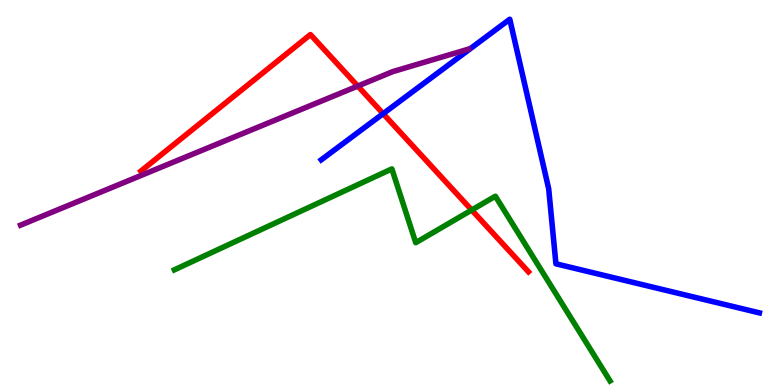[{'lines': ['blue', 'red'], 'intersections': [{'x': 4.94, 'y': 7.05}]}, {'lines': ['green', 'red'], 'intersections': [{'x': 6.09, 'y': 4.54}]}, {'lines': ['purple', 'red'], 'intersections': [{'x': 4.62, 'y': 7.76}]}, {'lines': ['blue', 'green'], 'intersections': []}, {'lines': ['blue', 'purple'], 'intersections': []}, {'lines': ['green', 'purple'], 'intersections': []}]